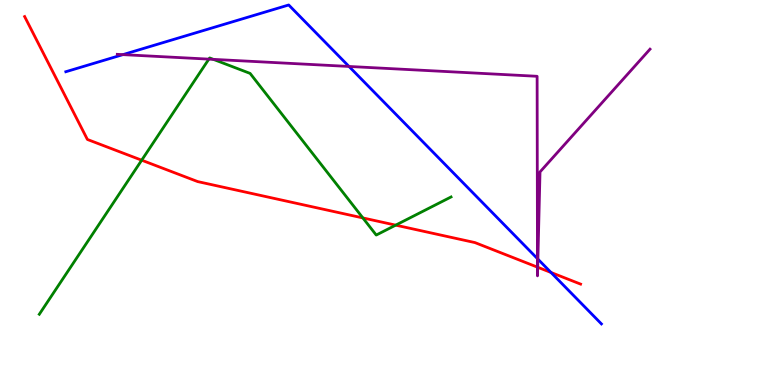[{'lines': ['blue', 'red'], 'intersections': [{'x': 7.11, 'y': 2.92}]}, {'lines': ['green', 'red'], 'intersections': [{'x': 1.83, 'y': 5.84}, {'x': 4.68, 'y': 4.34}, {'x': 5.11, 'y': 4.15}]}, {'lines': ['purple', 'red'], 'intersections': [{'x': 6.94, 'y': 3.06}, {'x': 6.94, 'y': 3.06}]}, {'lines': ['blue', 'green'], 'intersections': []}, {'lines': ['blue', 'purple'], 'intersections': [{'x': 1.59, 'y': 8.58}, {'x': 4.5, 'y': 8.27}, {'x': 6.93, 'y': 3.28}, {'x': 6.94, 'y': 3.27}]}, {'lines': ['green', 'purple'], 'intersections': [{'x': 2.69, 'y': 8.46}, {'x': 2.75, 'y': 8.46}]}]